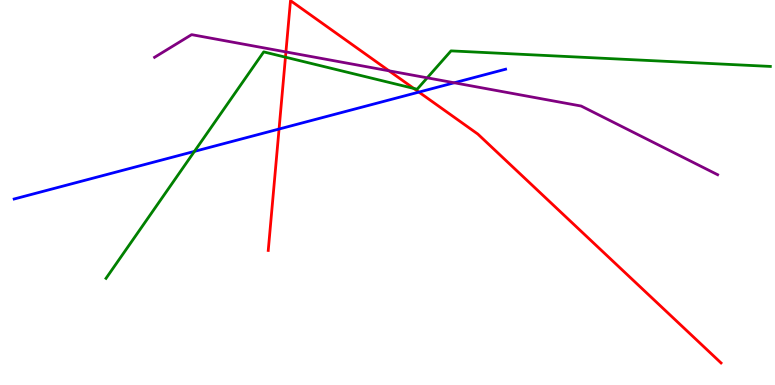[{'lines': ['blue', 'red'], 'intersections': [{'x': 3.6, 'y': 6.65}, {'x': 5.41, 'y': 7.61}]}, {'lines': ['green', 'red'], 'intersections': [{'x': 3.68, 'y': 8.51}, {'x': 5.34, 'y': 7.7}]}, {'lines': ['purple', 'red'], 'intersections': [{'x': 3.69, 'y': 8.65}, {'x': 5.02, 'y': 8.16}]}, {'lines': ['blue', 'green'], 'intersections': [{'x': 2.51, 'y': 6.07}]}, {'lines': ['blue', 'purple'], 'intersections': [{'x': 5.86, 'y': 7.85}]}, {'lines': ['green', 'purple'], 'intersections': [{'x': 5.51, 'y': 7.98}]}]